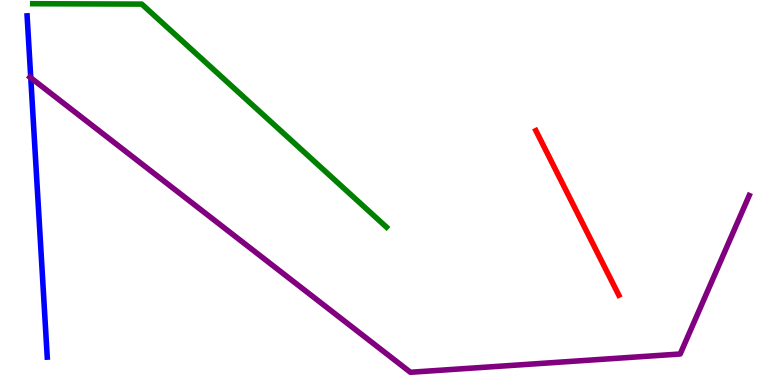[{'lines': ['blue', 'red'], 'intersections': []}, {'lines': ['green', 'red'], 'intersections': []}, {'lines': ['purple', 'red'], 'intersections': []}, {'lines': ['blue', 'green'], 'intersections': []}, {'lines': ['blue', 'purple'], 'intersections': [{'x': 0.397, 'y': 7.98}]}, {'lines': ['green', 'purple'], 'intersections': []}]